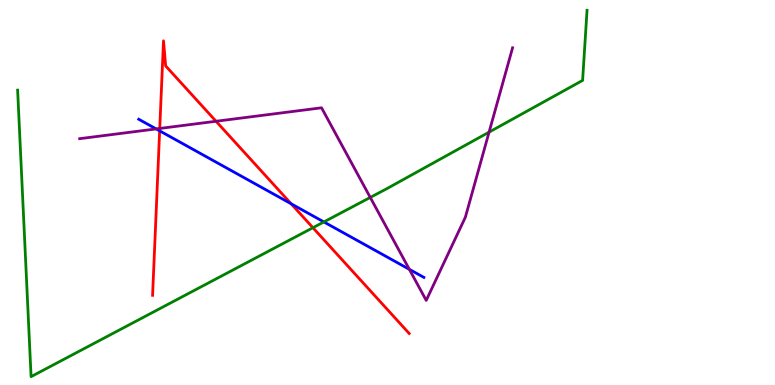[{'lines': ['blue', 'red'], 'intersections': [{'x': 2.06, 'y': 6.6}, {'x': 3.76, 'y': 4.71}]}, {'lines': ['green', 'red'], 'intersections': [{'x': 4.04, 'y': 4.09}]}, {'lines': ['purple', 'red'], 'intersections': [{'x': 2.06, 'y': 6.66}, {'x': 2.79, 'y': 6.85}]}, {'lines': ['blue', 'green'], 'intersections': [{'x': 4.18, 'y': 4.24}]}, {'lines': ['blue', 'purple'], 'intersections': [{'x': 2.01, 'y': 6.65}, {'x': 5.28, 'y': 3.0}]}, {'lines': ['green', 'purple'], 'intersections': [{'x': 4.78, 'y': 4.87}, {'x': 6.31, 'y': 6.57}]}]